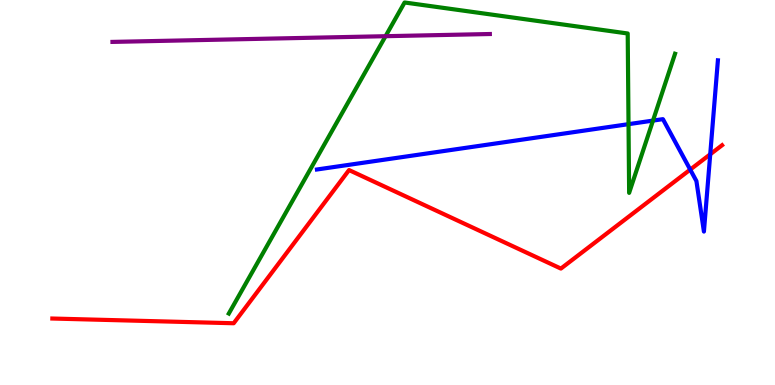[{'lines': ['blue', 'red'], 'intersections': [{'x': 8.91, 'y': 5.59}, {'x': 9.16, 'y': 5.99}]}, {'lines': ['green', 'red'], 'intersections': []}, {'lines': ['purple', 'red'], 'intersections': []}, {'lines': ['blue', 'green'], 'intersections': [{'x': 8.11, 'y': 6.78}, {'x': 8.43, 'y': 6.87}]}, {'lines': ['blue', 'purple'], 'intersections': []}, {'lines': ['green', 'purple'], 'intersections': [{'x': 4.97, 'y': 9.06}]}]